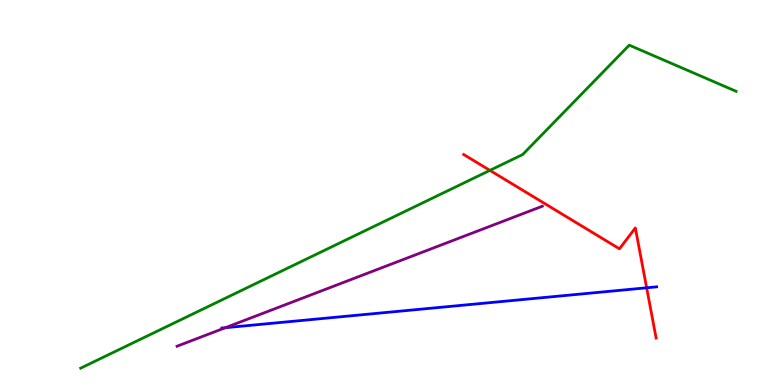[{'lines': ['blue', 'red'], 'intersections': [{'x': 8.34, 'y': 2.52}]}, {'lines': ['green', 'red'], 'intersections': [{'x': 6.32, 'y': 5.57}]}, {'lines': ['purple', 'red'], 'intersections': []}, {'lines': ['blue', 'green'], 'intersections': []}, {'lines': ['blue', 'purple'], 'intersections': [{'x': 2.91, 'y': 1.49}]}, {'lines': ['green', 'purple'], 'intersections': []}]